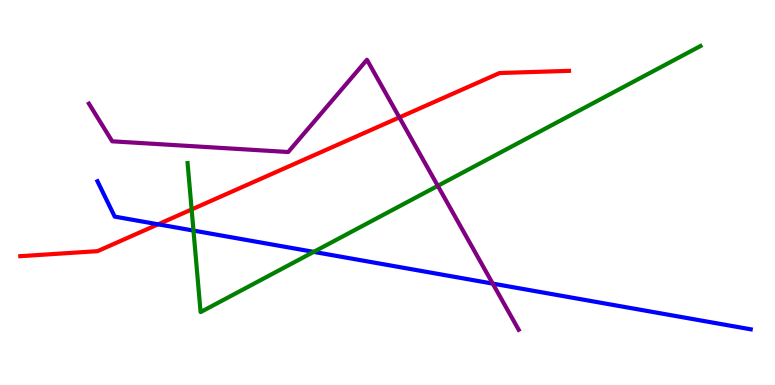[{'lines': ['blue', 'red'], 'intersections': [{'x': 2.04, 'y': 4.17}]}, {'lines': ['green', 'red'], 'intersections': [{'x': 2.47, 'y': 4.56}]}, {'lines': ['purple', 'red'], 'intersections': [{'x': 5.15, 'y': 6.95}]}, {'lines': ['blue', 'green'], 'intersections': [{'x': 2.5, 'y': 4.01}, {'x': 4.05, 'y': 3.46}]}, {'lines': ['blue', 'purple'], 'intersections': [{'x': 6.36, 'y': 2.63}]}, {'lines': ['green', 'purple'], 'intersections': [{'x': 5.65, 'y': 5.17}]}]